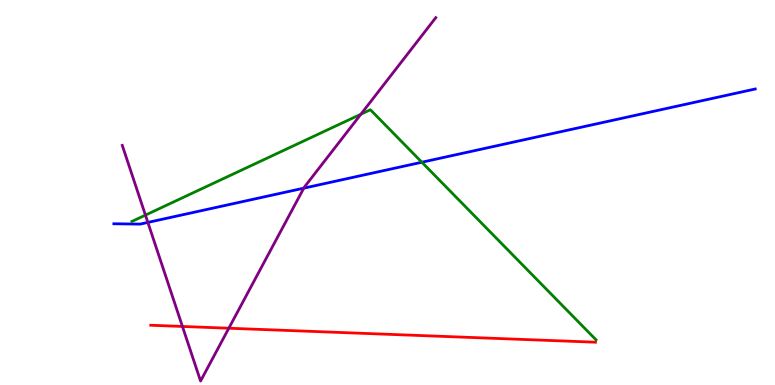[{'lines': ['blue', 'red'], 'intersections': []}, {'lines': ['green', 'red'], 'intersections': []}, {'lines': ['purple', 'red'], 'intersections': [{'x': 2.35, 'y': 1.52}, {'x': 2.95, 'y': 1.47}]}, {'lines': ['blue', 'green'], 'intersections': [{'x': 5.44, 'y': 5.79}]}, {'lines': ['blue', 'purple'], 'intersections': [{'x': 1.91, 'y': 4.22}, {'x': 3.92, 'y': 5.11}]}, {'lines': ['green', 'purple'], 'intersections': [{'x': 1.88, 'y': 4.41}, {'x': 4.66, 'y': 7.03}]}]